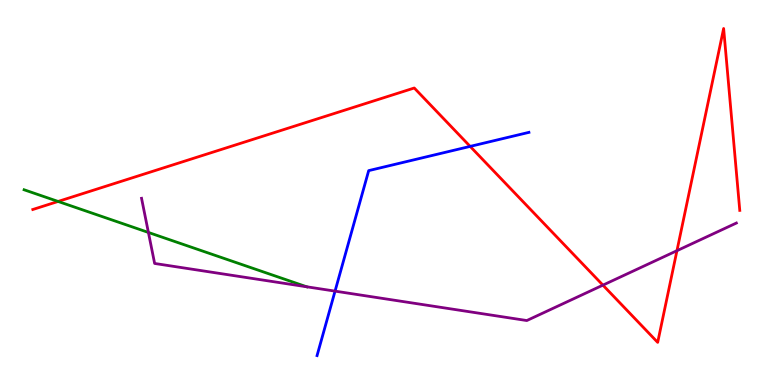[{'lines': ['blue', 'red'], 'intersections': [{'x': 6.07, 'y': 6.2}]}, {'lines': ['green', 'red'], 'intersections': [{'x': 0.75, 'y': 4.77}]}, {'lines': ['purple', 'red'], 'intersections': [{'x': 7.78, 'y': 2.59}, {'x': 8.73, 'y': 3.49}]}, {'lines': ['blue', 'green'], 'intersections': []}, {'lines': ['blue', 'purple'], 'intersections': [{'x': 4.32, 'y': 2.44}]}, {'lines': ['green', 'purple'], 'intersections': [{'x': 1.91, 'y': 3.96}, {'x': 3.96, 'y': 2.55}]}]